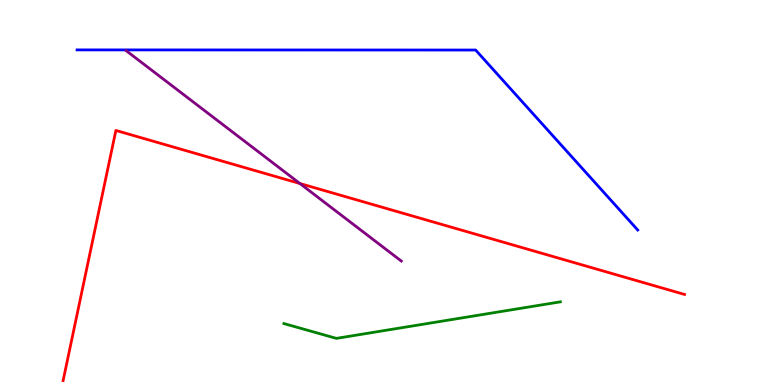[{'lines': ['blue', 'red'], 'intersections': []}, {'lines': ['green', 'red'], 'intersections': []}, {'lines': ['purple', 'red'], 'intersections': [{'x': 3.87, 'y': 5.23}]}, {'lines': ['blue', 'green'], 'intersections': []}, {'lines': ['blue', 'purple'], 'intersections': []}, {'lines': ['green', 'purple'], 'intersections': []}]